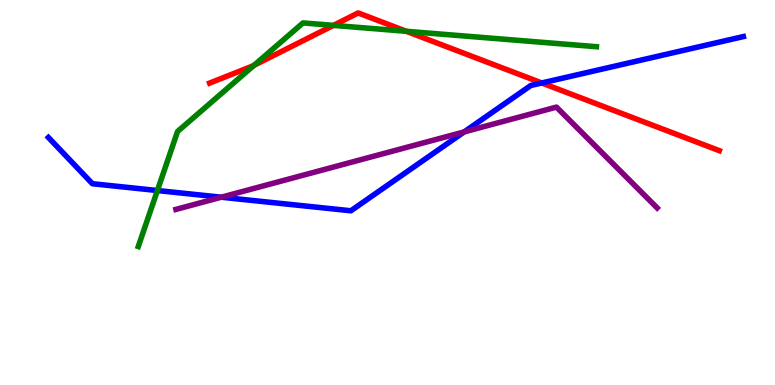[{'lines': ['blue', 'red'], 'intersections': [{'x': 6.99, 'y': 7.85}]}, {'lines': ['green', 'red'], 'intersections': [{'x': 3.28, 'y': 8.3}, {'x': 4.3, 'y': 9.34}, {'x': 5.24, 'y': 9.19}]}, {'lines': ['purple', 'red'], 'intersections': []}, {'lines': ['blue', 'green'], 'intersections': [{'x': 2.03, 'y': 5.05}]}, {'lines': ['blue', 'purple'], 'intersections': [{'x': 2.85, 'y': 4.88}, {'x': 5.99, 'y': 6.57}]}, {'lines': ['green', 'purple'], 'intersections': []}]